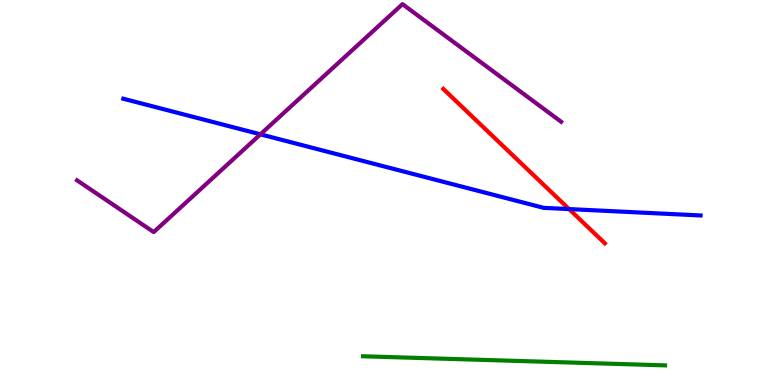[{'lines': ['blue', 'red'], 'intersections': [{'x': 7.34, 'y': 4.57}]}, {'lines': ['green', 'red'], 'intersections': []}, {'lines': ['purple', 'red'], 'intersections': []}, {'lines': ['blue', 'green'], 'intersections': []}, {'lines': ['blue', 'purple'], 'intersections': [{'x': 3.36, 'y': 6.51}]}, {'lines': ['green', 'purple'], 'intersections': []}]